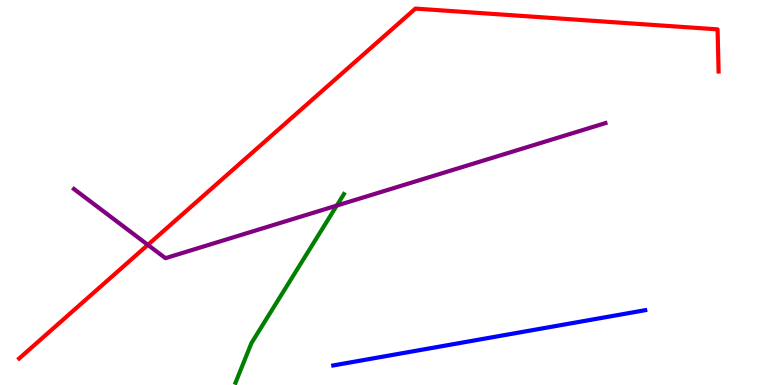[{'lines': ['blue', 'red'], 'intersections': []}, {'lines': ['green', 'red'], 'intersections': []}, {'lines': ['purple', 'red'], 'intersections': [{'x': 1.91, 'y': 3.64}]}, {'lines': ['blue', 'green'], 'intersections': []}, {'lines': ['blue', 'purple'], 'intersections': []}, {'lines': ['green', 'purple'], 'intersections': [{'x': 4.35, 'y': 4.66}]}]